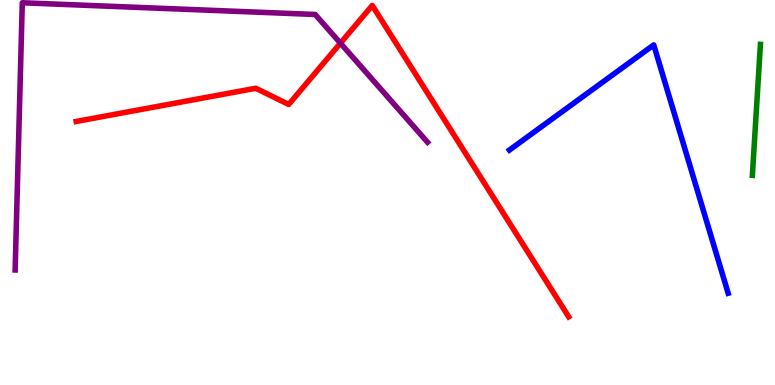[{'lines': ['blue', 'red'], 'intersections': []}, {'lines': ['green', 'red'], 'intersections': []}, {'lines': ['purple', 'red'], 'intersections': [{'x': 4.39, 'y': 8.88}]}, {'lines': ['blue', 'green'], 'intersections': []}, {'lines': ['blue', 'purple'], 'intersections': []}, {'lines': ['green', 'purple'], 'intersections': []}]